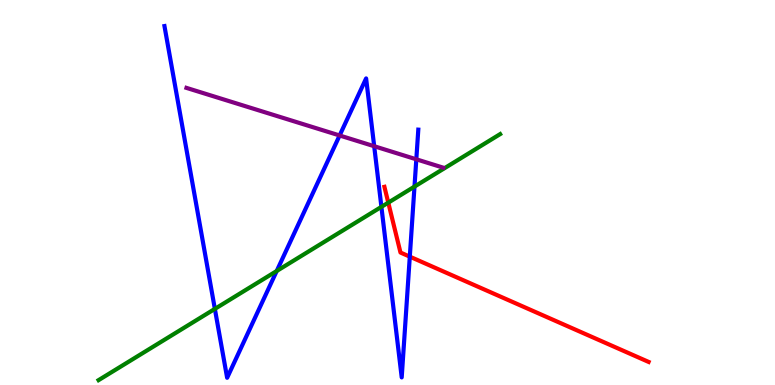[{'lines': ['blue', 'red'], 'intersections': [{'x': 5.29, 'y': 3.33}]}, {'lines': ['green', 'red'], 'intersections': [{'x': 5.01, 'y': 4.74}]}, {'lines': ['purple', 'red'], 'intersections': []}, {'lines': ['blue', 'green'], 'intersections': [{'x': 2.77, 'y': 1.98}, {'x': 3.57, 'y': 2.96}, {'x': 4.92, 'y': 4.63}, {'x': 5.35, 'y': 5.15}]}, {'lines': ['blue', 'purple'], 'intersections': [{'x': 4.38, 'y': 6.48}, {'x': 4.83, 'y': 6.2}, {'x': 5.37, 'y': 5.86}]}, {'lines': ['green', 'purple'], 'intersections': []}]